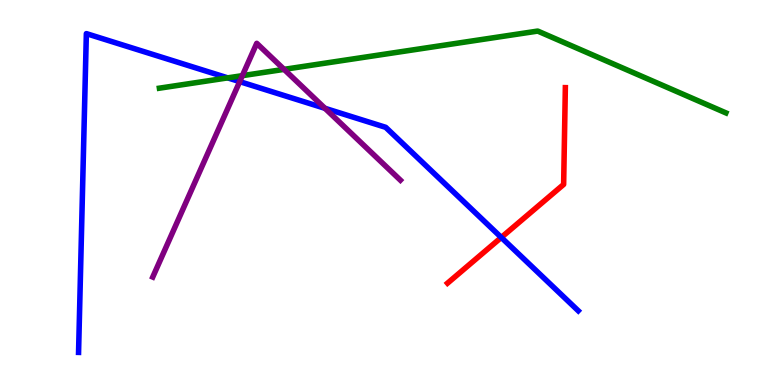[{'lines': ['blue', 'red'], 'intersections': [{'x': 6.47, 'y': 3.83}]}, {'lines': ['green', 'red'], 'intersections': []}, {'lines': ['purple', 'red'], 'intersections': []}, {'lines': ['blue', 'green'], 'intersections': [{'x': 2.94, 'y': 7.98}]}, {'lines': ['blue', 'purple'], 'intersections': [{'x': 3.09, 'y': 7.88}, {'x': 4.19, 'y': 7.19}]}, {'lines': ['green', 'purple'], 'intersections': [{'x': 3.13, 'y': 8.03}, {'x': 3.67, 'y': 8.2}]}]